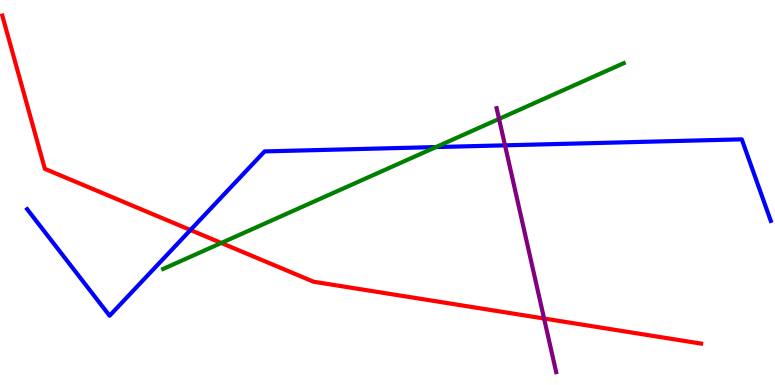[{'lines': ['blue', 'red'], 'intersections': [{'x': 2.46, 'y': 4.03}]}, {'lines': ['green', 'red'], 'intersections': [{'x': 2.86, 'y': 3.69}]}, {'lines': ['purple', 'red'], 'intersections': [{'x': 7.02, 'y': 1.73}]}, {'lines': ['blue', 'green'], 'intersections': [{'x': 5.63, 'y': 6.18}]}, {'lines': ['blue', 'purple'], 'intersections': [{'x': 6.52, 'y': 6.23}]}, {'lines': ['green', 'purple'], 'intersections': [{'x': 6.44, 'y': 6.91}]}]